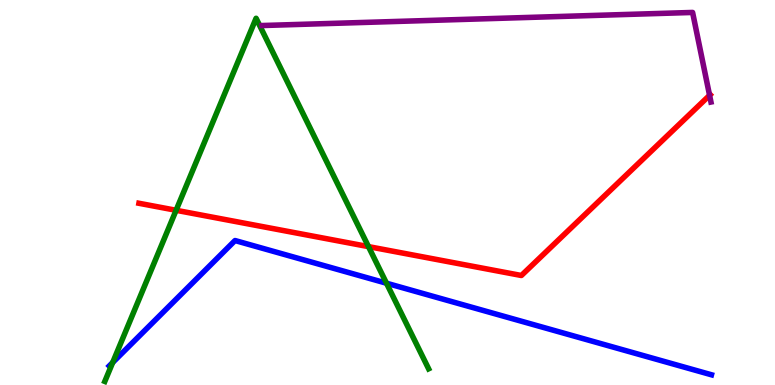[{'lines': ['blue', 'red'], 'intersections': []}, {'lines': ['green', 'red'], 'intersections': [{'x': 2.27, 'y': 4.54}, {'x': 4.75, 'y': 3.59}]}, {'lines': ['purple', 'red'], 'intersections': [{'x': 9.16, 'y': 7.52}]}, {'lines': ['blue', 'green'], 'intersections': [{'x': 1.45, 'y': 0.585}, {'x': 4.99, 'y': 2.64}]}, {'lines': ['blue', 'purple'], 'intersections': []}, {'lines': ['green', 'purple'], 'intersections': []}]